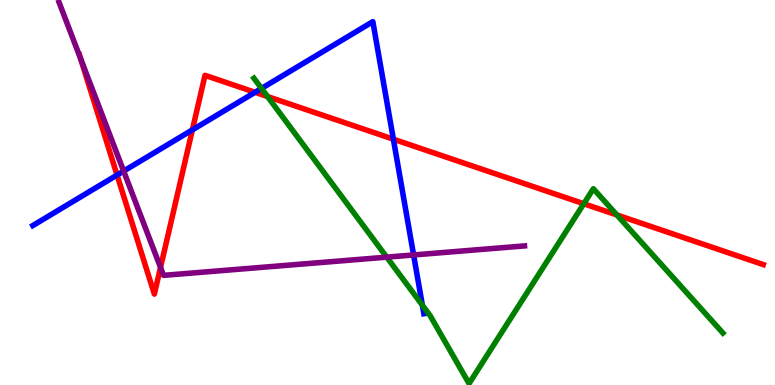[{'lines': ['blue', 'red'], 'intersections': [{'x': 1.51, 'y': 5.45}, {'x': 2.48, 'y': 6.63}, {'x': 3.29, 'y': 7.6}, {'x': 5.08, 'y': 6.38}]}, {'lines': ['green', 'red'], 'intersections': [{'x': 3.45, 'y': 7.49}, {'x': 7.53, 'y': 4.71}, {'x': 7.96, 'y': 4.42}]}, {'lines': ['purple', 'red'], 'intersections': [{'x': 1.04, 'y': 8.48}, {'x': 2.07, 'y': 3.05}]}, {'lines': ['blue', 'green'], 'intersections': [{'x': 3.37, 'y': 7.7}, {'x': 5.45, 'y': 2.07}]}, {'lines': ['blue', 'purple'], 'intersections': [{'x': 1.6, 'y': 5.56}, {'x': 5.34, 'y': 3.38}]}, {'lines': ['green', 'purple'], 'intersections': [{'x': 4.99, 'y': 3.32}]}]